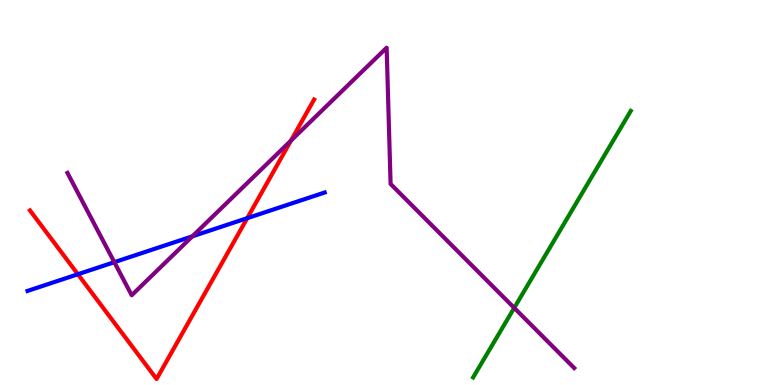[{'lines': ['blue', 'red'], 'intersections': [{'x': 1.01, 'y': 2.88}, {'x': 3.19, 'y': 4.33}]}, {'lines': ['green', 'red'], 'intersections': []}, {'lines': ['purple', 'red'], 'intersections': [{'x': 3.75, 'y': 6.35}]}, {'lines': ['blue', 'green'], 'intersections': []}, {'lines': ['blue', 'purple'], 'intersections': [{'x': 1.48, 'y': 3.19}, {'x': 2.48, 'y': 3.86}]}, {'lines': ['green', 'purple'], 'intersections': [{'x': 6.64, 'y': 2.0}]}]